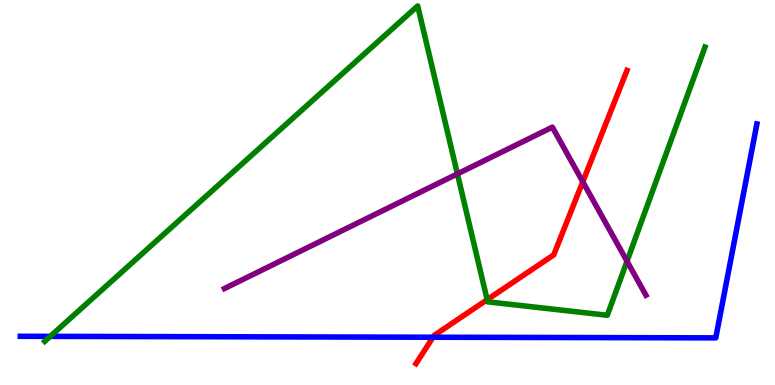[{'lines': ['blue', 'red'], 'intersections': [{'x': 5.59, 'y': 1.24}]}, {'lines': ['green', 'red'], 'intersections': [{'x': 6.29, 'y': 2.22}]}, {'lines': ['purple', 'red'], 'intersections': [{'x': 7.52, 'y': 5.28}]}, {'lines': ['blue', 'green'], 'intersections': [{'x': 0.648, 'y': 1.26}]}, {'lines': ['blue', 'purple'], 'intersections': []}, {'lines': ['green', 'purple'], 'intersections': [{'x': 5.9, 'y': 5.48}, {'x': 8.09, 'y': 3.22}]}]